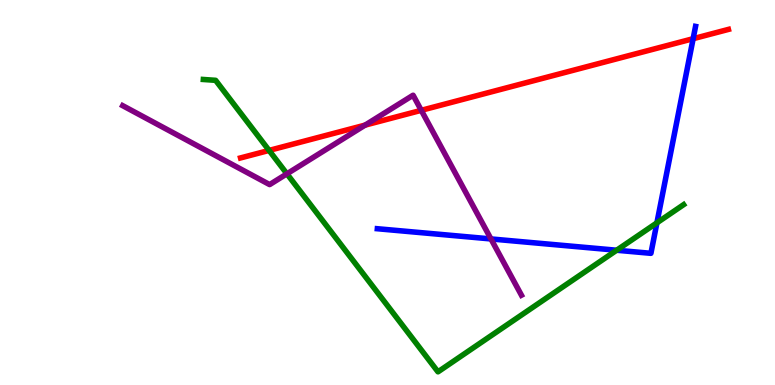[{'lines': ['blue', 'red'], 'intersections': [{'x': 8.94, 'y': 8.99}]}, {'lines': ['green', 'red'], 'intersections': [{'x': 3.47, 'y': 6.09}]}, {'lines': ['purple', 'red'], 'intersections': [{'x': 4.71, 'y': 6.75}, {'x': 5.44, 'y': 7.13}]}, {'lines': ['blue', 'green'], 'intersections': [{'x': 7.96, 'y': 3.5}, {'x': 8.48, 'y': 4.21}]}, {'lines': ['blue', 'purple'], 'intersections': [{'x': 6.33, 'y': 3.79}]}, {'lines': ['green', 'purple'], 'intersections': [{'x': 3.7, 'y': 5.49}]}]